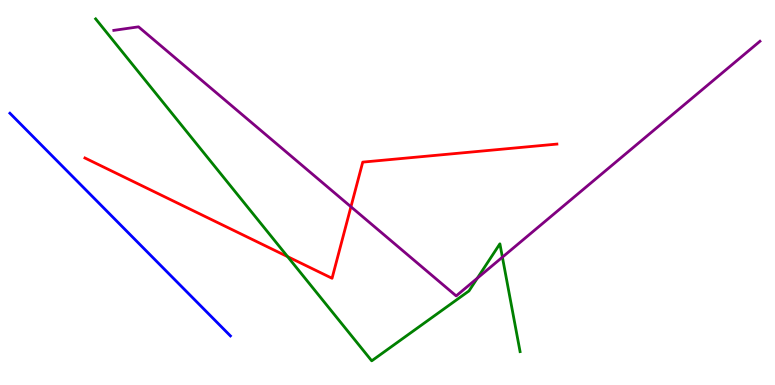[{'lines': ['blue', 'red'], 'intersections': []}, {'lines': ['green', 'red'], 'intersections': [{'x': 3.71, 'y': 3.33}]}, {'lines': ['purple', 'red'], 'intersections': [{'x': 4.53, 'y': 4.63}]}, {'lines': ['blue', 'green'], 'intersections': []}, {'lines': ['blue', 'purple'], 'intersections': []}, {'lines': ['green', 'purple'], 'intersections': [{'x': 6.16, 'y': 2.77}, {'x': 6.48, 'y': 3.32}]}]